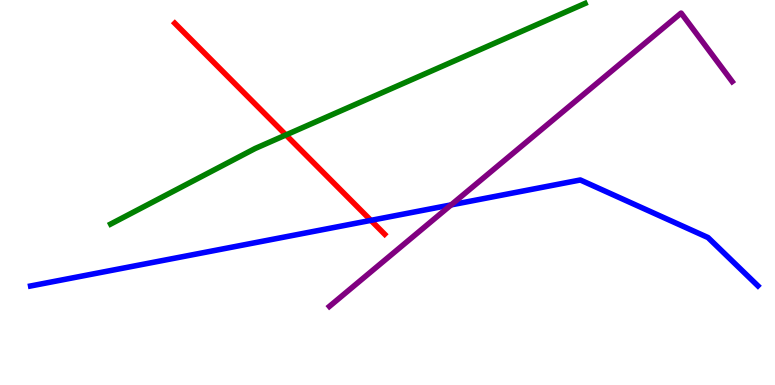[{'lines': ['blue', 'red'], 'intersections': [{'x': 4.79, 'y': 4.28}]}, {'lines': ['green', 'red'], 'intersections': [{'x': 3.69, 'y': 6.49}]}, {'lines': ['purple', 'red'], 'intersections': []}, {'lines': ['blue', 'green'], 'intersections': []}, {'lines': ['blue', 'purple'], 'intersections': [{'x': 5.82, 'y': 4.68}]}, {'lines': ['green', 'purple'], 'intersections': []}]